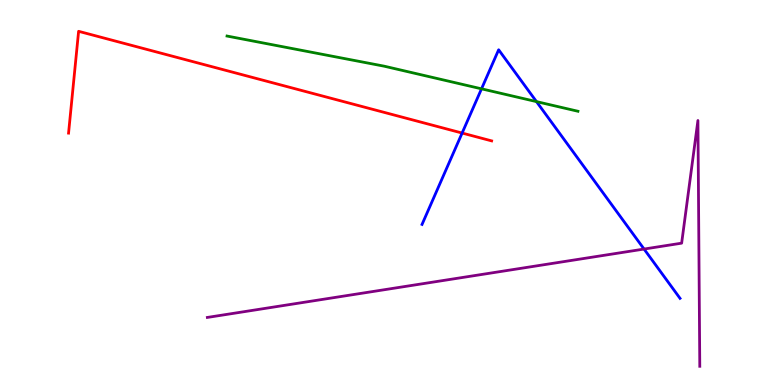[{'lines': ['blue', 'red'], 'intersections': [{'x': 5.96, 'y': 6.54}]}, {'lines': ['green', 'red'], 'intersections': []}, {'lines': ['purple', 'red'], 'intersections': []}, {'lines': ['blue', 'green'], 'intersections': [{'x': 6.21, 'y': 7.69}, {'x': 6.92, 'y': 7.36}]}, {'lines': ['blue', 'purple'], 'intersections': [{'x': 8.31, 'y': 3.53}]}, {'lines': ['green', 'purple'], 'intersections': []}]